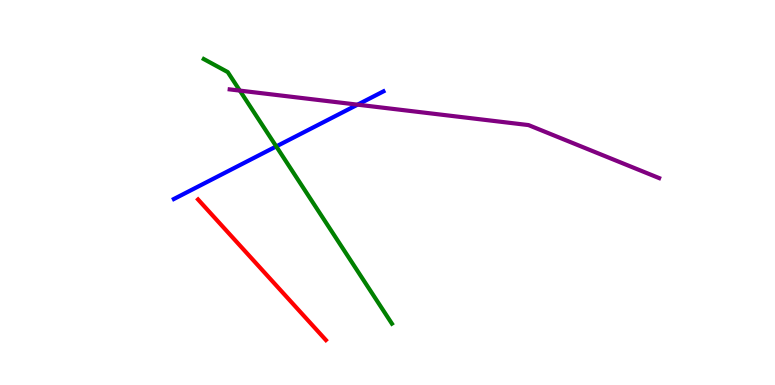[{'lines': ['blue', 'red'], 'intersections': []}, {'lines': ['green', 'red'], 'intersections': []}, {'lines': ['purple', 'red'], 'intersections': []}, {'lines': ['blue', 'green'], 'intersections': [{'x': 3.56, 'y': 6.2}]}, {'lines': ['blue', 'purple'], 'intersections': [{'x': 4.61, 'y': 7.28}]}, {'lines': ['green', 'purple'], 'intersections': [{'x': 3.09, 'y': 7.65}]}]